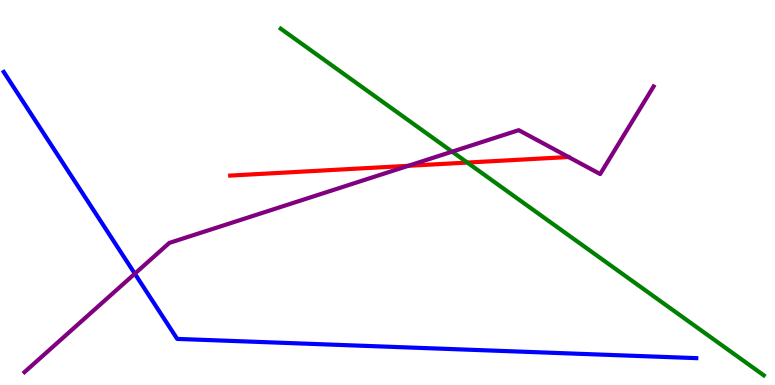[{'lines': ['blue', 'red'], 'intersections': []}, {'lines': ['green', 'red'], 'intersections': [{'x': 6.03, 'y': 5.78}]}, {'lines': ['purple', 'red'], 'intersections': [{'x': 5.27, 'y': 5.69}]}, {'lines': ['blue', 'green'], 'intersections': []}, {'lines': ['blue', 'purple'], 'intersections': [{'x': 1.74, 'y': 2.89}]}, {'lines': ['green', 'purple'], 'intersections': [{'x': 5.83, 'y': 6.06}]}]